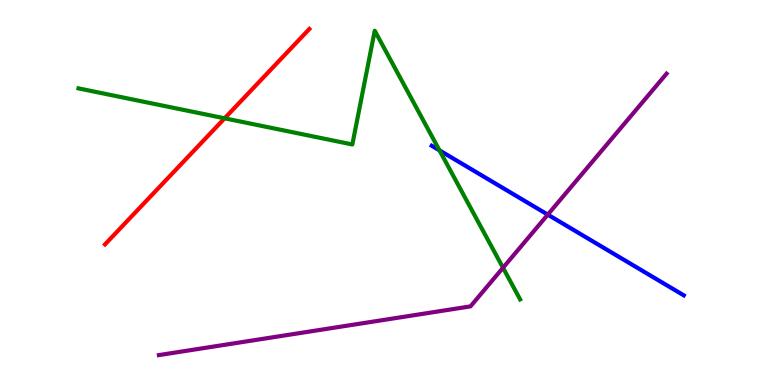[{'lines': ['blue', 'red'], 'intersections': []}, {'lines': ['green', 'red'], 'intersections': [{'x': 2.9, 'y': 6.93}]}, {'lines': ['purple', 'red'], 'intersections': []}, {'lines': ['blue', 'green'], 'intersections': [{'x': 5.67, 'y': 6.09}]}, {'lines': ['blue', 'purple'], 'intersections': [{'x': 7.07, 'y': 4.43}]}, {'lines': ['green', 'purple'], 'intersections': [{'x': 6.49, 'y': 3.05}]}]